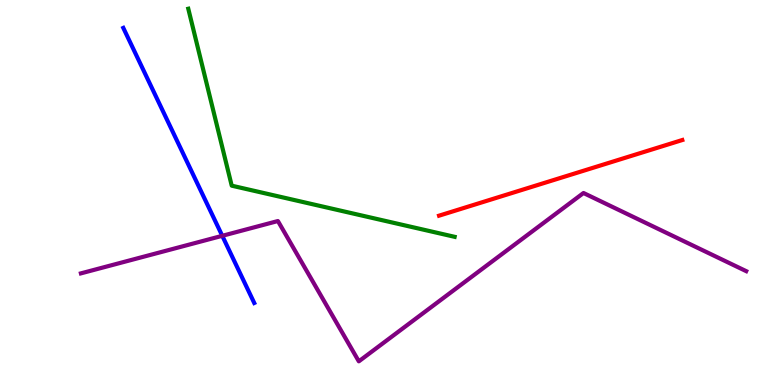[{'lines': ['blue', 'red'], 'intersections': []}, {'lines': ['green', 'red'], 'intersections': []}, {'lines': ['purple', 'red'], 'intersections': []}, {'lines': ['blue', 'green'], 'intersections': []}, {'lines': ['blue', 'purple'], 'intersections': [{'x': 2.87, 'y': 3.88}]}, {'lines': ['green', 'purple'], 'intersections': []}]